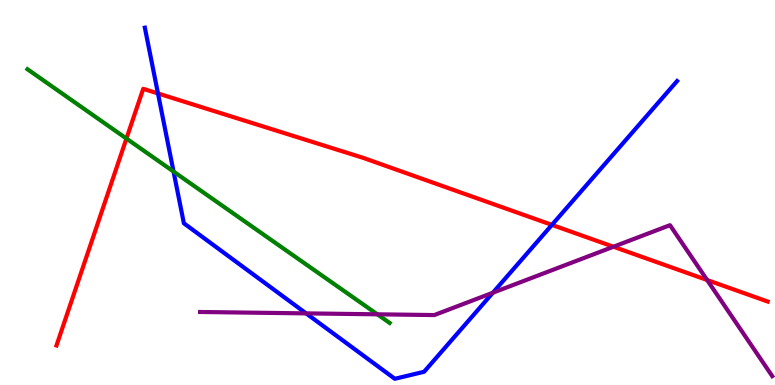[{'lines': ['blue', 'red'], 'intersections': [{'x': 2.04, 'y': 7.57}, {'x': 7.12, 'y': 4.16}]}, {'lines': ['green', 'red'], 'intersections': [{'x': 1.63, 'y': 6.4}]}, {'lines': ['purple', 'red'], 'intersections': [{'x': 7.92, 'y': 3.59}, {'x': 9.12, 'y': 2.73}]}, {'lines': ['blue', 'green'], 'intersections': [{'x': 2.24, 'y': 5.54}]}, {'lines': ['blue', 'purple'], 'intersections': [{'x': 3.95, 'y': 1.86}, {'x': 6.36, 'y': 2.4}]}, {'lines': ['green', 'purple'], 'intersections': [{'x': 4.87, 'y': 1.84}]}]